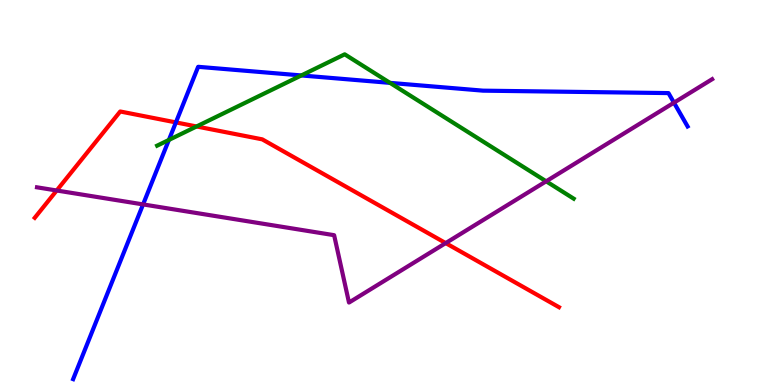[{'lines': ['blue', 'red'], 'intersections': [{'x': 2.27, 'y': 6.82}]}, {'lines': ['green', 'red'], 'intersections': [{'x': 2.54, 'y': 6.72}]}, {'lines': ['purple', 'red'], 'intersections': [{'x': 0.732, 'y': 5.05}, {'x': 5.75, 'y': 3.69}]}, {'lines': ['blue', 'green'], 'intersections': [{'x': 2.18, 'y': 6.37}, {'x': 3.89, 'y': 8.04}, {'x': 5.03, 'y': 7.85}]}, {'lines': ['blue', 'purple'], 'intersections': [{'x': 1.85, 'y': 4.69}, {'x': 8.7, 'y': 7.33}]}, {'lines': ['green', 'purple'], 'intersections': [{'x': 7.05, 'y': 5.29}]}]